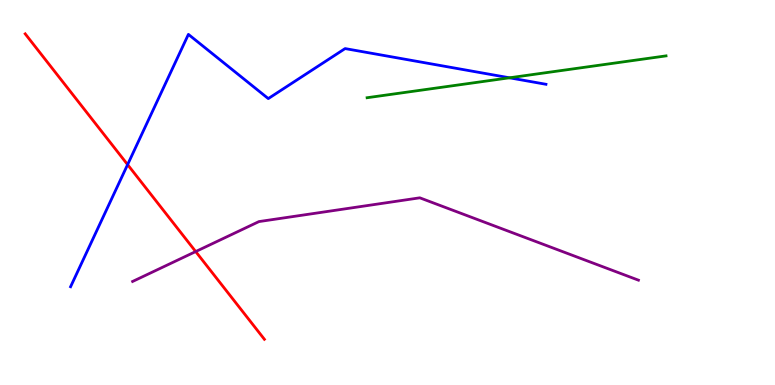[{'lines': ['blue', 'red'], 'intersections': [{'x': 1.65, 'y': 5.72}]}, {'lines': ['green', 'red'], 'intersections': []}, {'lines': ['purple', 'red'], 'intersections': [{'x': 2.53, 'y': 3.47}]}, {'lines': ['blue', 'green'], 'intersections': [{'x': 6.57, 'y': 7.98}]}, {'lines': ['blue', 'purple'], 'intersections': []}, {'lines': ['green', 'purple'], 'intersections': []}]